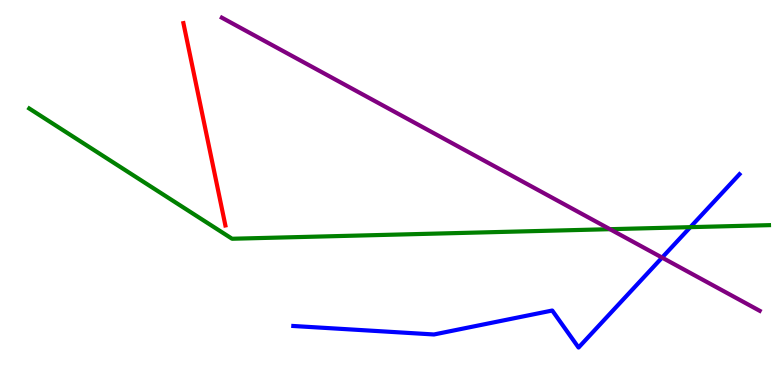[{'lines': ['blue', 'red'], 'intersections': []}, {'lines': ['green', 'red'], 'intersections': []}, {'lines': ['purple', 'red'], 'intersections': []}, {'lines': ['blue', 'green'], 'intersections': [{'x': 8.91, 'y': 4.1}]}, {'lines': ['blue', 'purple'], 'intersections': [{'x': 8.54, 'y': 3.31}]}, {'lines': ['green', 'purple'], 'intersections': [{'x': 7.87, 'y': 4.05}]}]